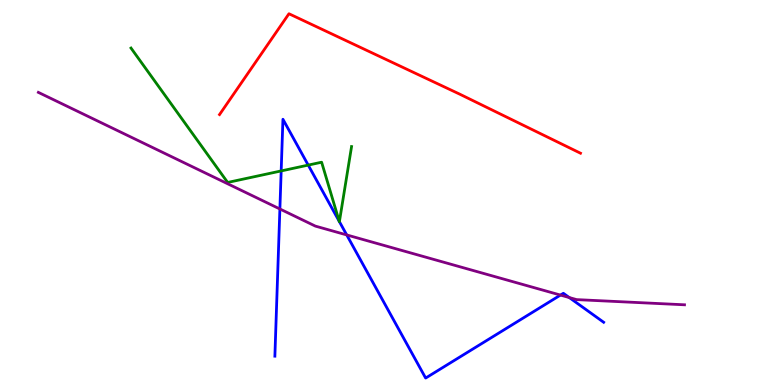[{'lines': ['blue', 'red'], 'intersections': []}, {'lines': ['green', 'red'], 'intersections': []}, {'lines': ['purple', 'red'], 'intersections': []}, {'lines': ['blue', 'green'], 'intersections': [{'x': 3.63, 'y': 5.56}, {'x': 3.98, 'y': 5.71}, {'x': 4.38, 'y': 4.25}, {'x': 4.38, 'y': 4.24}]}, {'lines': ['blue', 'purple'], 'intersections': [{'x': 3.61, 'y': 4.57}, {'x': 4.47, 'y': 3.9}, {'x': 7.23, 'y': 2.34}, {'x': 7.35, 'y': 2.27}]}, {'lines': ['green', 'purple'], 'intersections': []}]